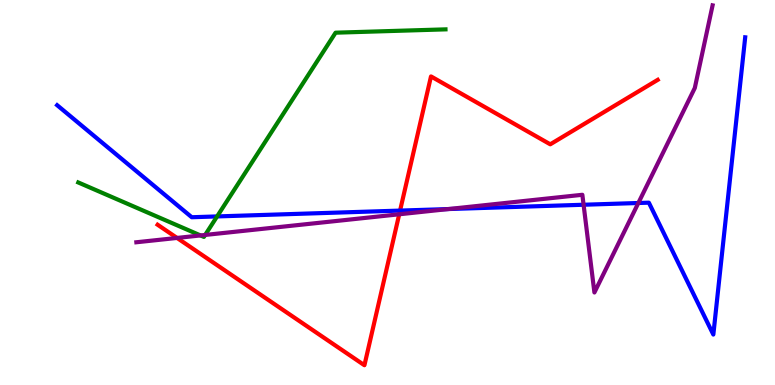[{'lines': ['blue', 'red'], 'intersections': [{'x': 5.16, 'y': 4.53}]}, {'lines': ['green', 'red'], 'intersections': []}, {'lines': ['purple', 'red'], 'intersections': [{'x': 2.28, 'y': 3.82}, {'x': 5.15, 'y': 4.43}]}, {'lines': ['blue', 'green'], 'intersections': [{'x': 2.8, 'y': 4.38}]}, {'lines': ['blue', 'purple'], 'intersections': [{'x': 5.78, 'y': 4.57}, {'x': 7.53, 'y': 4.68}, {'x': 8.24, 'y': 4.73}]}, {'lines': ['green', 'purple'], 'intersections': [{'x': 2.59, 'y': 3.88}, {'x': 2.65, 'y': 3.9}]}]